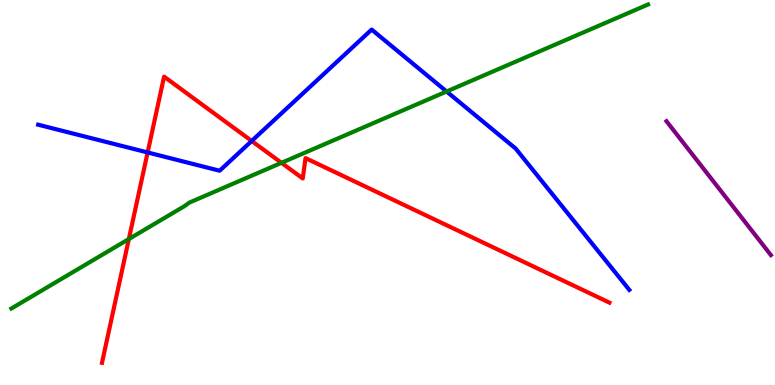[{'lines': ['blue', 'red'], 'intersections': [{'x': 1.9, 'y': 6.04}, {'x': 3.25, 'y': 6.34}]}, {'lines': ['green', 'red'], 'intersections': [{'x': 1.66, 'y': 3.79}, {'x': 3.63, 'y': 5.77}]}, {'lines': ['purple', 'red'], 'intersections': []}, {'lines': ['blue', 'green'], 'intersections': [{'x': 5.76, 'y': 7.62}]}, {'lines': ['blue', 'purple'], 'intersections': []}, {'lines': ['green', 'purple'], 'intersections': []}]